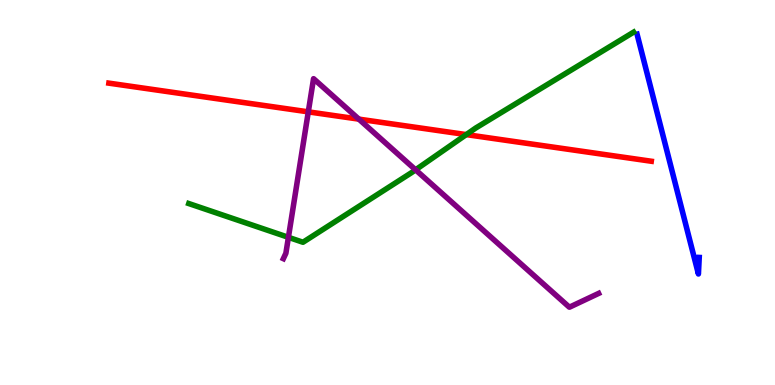[{'lines': ['blue', 'red'], 'intersections': []}, {'lines': ['green', 'red'], 'intersections': [{'x': 6.02, 'y': 6.5}]}, {'lines': ['purple', 'red'], 'intersections': [{'x': 3.98, 'y': 7.09}, {'x': 4.63, 'y': 6.91}]}, {'lines': ['blue', 'green'], 'intersections': []}, {'lines': ['blue', 'purple'], 'intersections': []}, {'lines': ['green', 'purple'], 'intersections': [{'x': 3.72, 'y': 3.84}, {'x': 5.36, 'y': 5.59}]}]